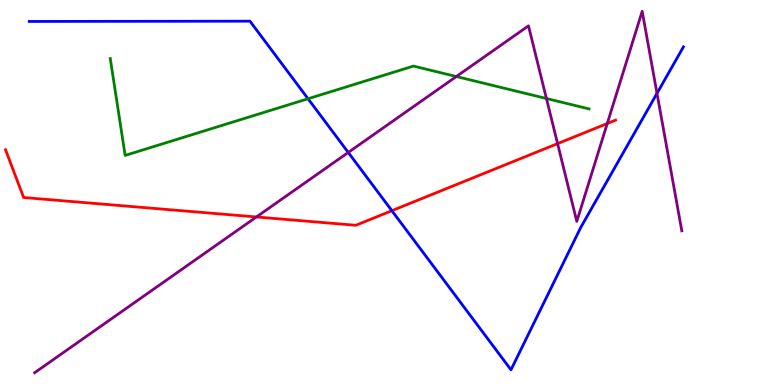[{'lines': ['blue', 'red'], 'intersections': [{'x': 5.06, 'y': 4.53}]}, {'lines': ['green', 'red'], 'intersections': []}, {'lines': ['purple', 'red'], 'intersections': [{'x': 3.31, 'y': 4.36}, {'x': 7.19, 'y': 6.27}, {'x': 7.84, 'y': 6.79}]}, {'lines': ['blue', 'green'], 'intersections': [{'x': 3.97, 'y': 7.44}]}, {'lines': ['blue', 'purple'], 'intersections': [{'x': 4.49, 'y': 6.04}, {'x': 8.48, 'y': 7.58}]}, {'lines': ['green', 'purple'], 'intersections': [{'x': 5.89, 'y': 8.01}, {'x': 7.05, 'y': 7.44}]}]